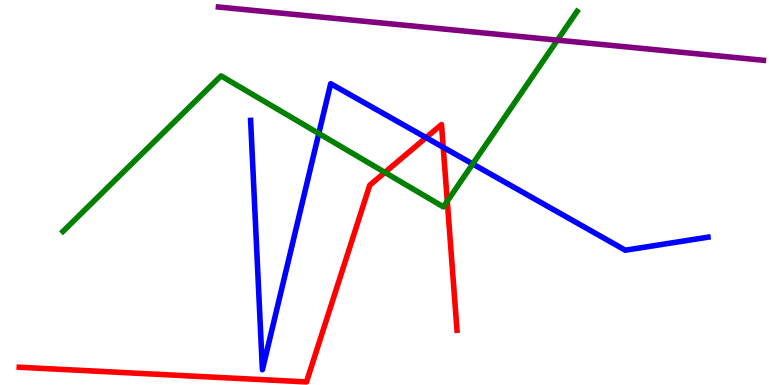[{'lines': ['blue', 'red'], 'intersections': [{'x': 5.5, 'y': 6.43}, {'x': 5.72, 'y': 6.17}]}, {'lines': ['green', 'red'], 'intersections': [{'x': 4.97, 'y': 5.52}, {'x': 5.77, 'y': 4.77}]}, {'lines': ['purple', 'red'], 'intersections': []}, {'lines': ['blue', 'green'], 'intersections': [{'x': 4.11, 'y': 6.53}, {'x': 6.1, 'y': 5.74}]}, {'lines': ['blue', 'purple'], 'intersections': []}, {'lines': ['green', 'purple'], 'intersections': [{'x': 7.19, 'y': 8.96}]}]